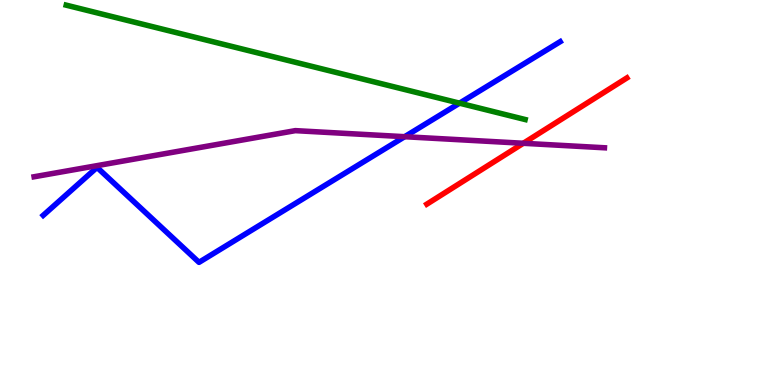[{'lines': ['blue', 'red'], 'intersections': []}, {'lines': ['green', 'red'], 'intersections': []}, {'lines': ['purple', 'red'], 'intersections': [{'x': 6.75, 'y': 6.28}]}, {'lines': ['blue', 'green'], 'intersections': [{'x': 5.93, 'y': 7.32}]}, {'lines': ['blue', 'purple'], 'intersections': [{'x': 5.22, 'y': 6.45}]}, {'lines': ['green', 'purple'], 'intersections': []}]